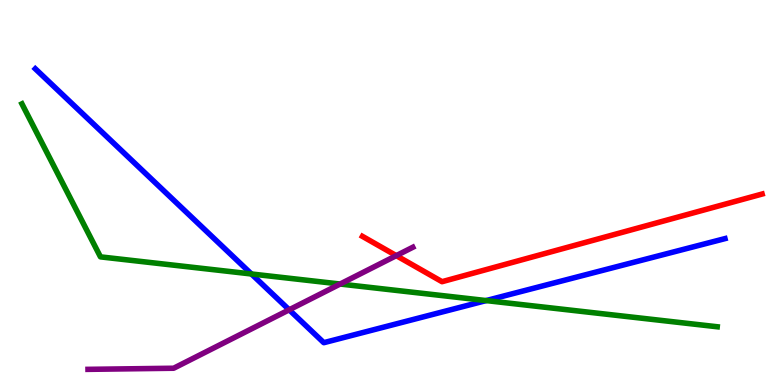[{'lines': ['blue', 'red'], 'intersections': []}, {'lines': ['green', 'red'], 'intersections': []}, {'lines': ['purple', 'red'], 'intersections': [{'x': 5.11, 'y': 3.36}]}, {'lines': ['blue', 'green'], 'intersections': [{'x': 3.24, 'y': 2.88}, {'x': 6.27, 'y': 2.19}]}, {'lines': ['blue', 'purple'], 'intersections': [{'x': 3.73, 'y': 1.95}]}, {'lines': ['green', 'purple'], 'intersections': [{'x': 4.39, 'y': 2.62}]}]